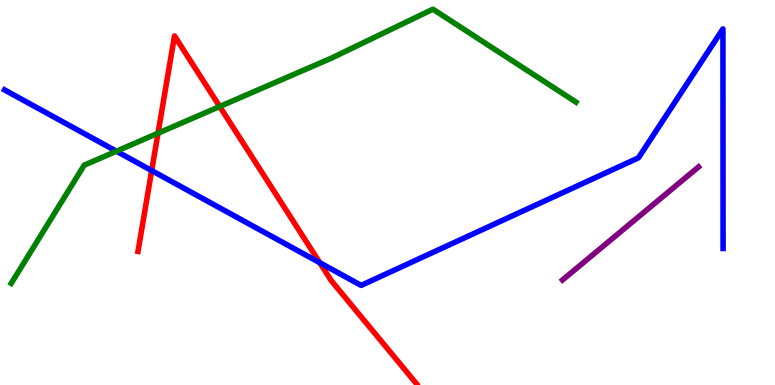[{'lines': ['blue', 'red'], 'intersections': [{'x': 1.96, 'y': 5.57}, {'x': 4.13, 'y': 3.18}]}, {'lines': ['green', 'red'], 'intersections': [{'x': 2.04, 'y': 6.54}, {'x': 2.83, 'y': 7.23}]}, {'lines': ['purple', 'red'], 'intersections': []}, {'lines': ['blue', 'green'], 'intersections': [{'x': 1.5, 'y': 6.07}]}, {'lines': ['blue', 'purple'], 'intersections': []}, {'lines': ['green', 'purple'], 'intersections': []}]